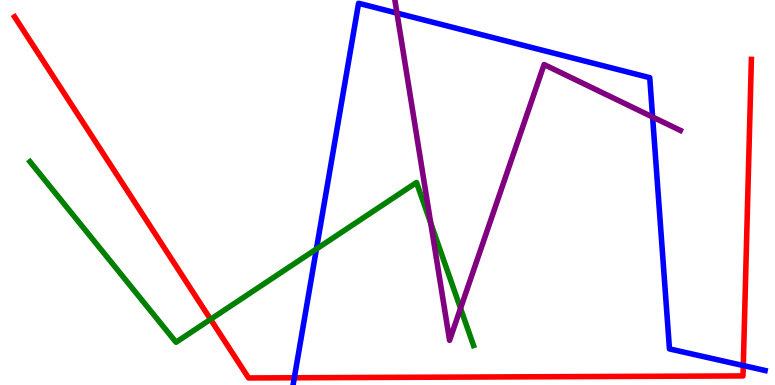[{'lines': ['blue', 'red'], 'intersections': [{'x': 3.8, 'y': 0.188}, {'x': 9.59, 'y': 0.505}]}, {'lines': ['green', 'red'], 'intersections': [{'x': 2.72, 'y': 1.71}]}, {'lines': ['purple', 'red'], 'intersections': []}, {'lines': ['blue', 'green'], 'intersections': [{'x': 4.08, 'y': 3.53}]}, {'lines': ['blue', 'purple'], 'intersections': [{'x': 5.12, 'y': 9.66}, {'x': 8.42, 'y': 6.96}]}, {'lines': ['green', 'purple'], 'intersections': [{'x': 5.56, 'y': 4.2}, {'x': 5.94, 'y': 1.99}]}]